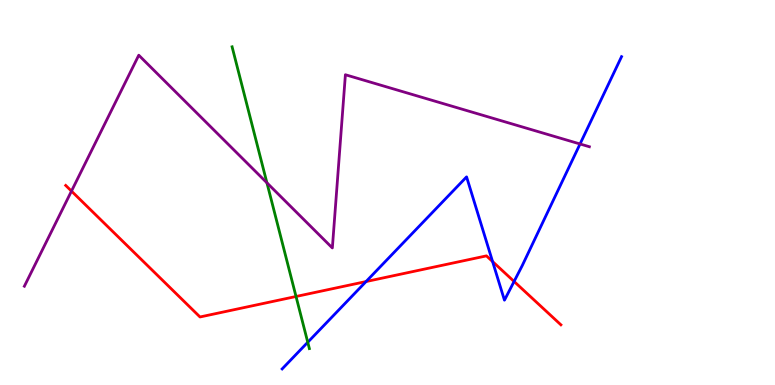[{'lines': ['blue', 'red'], 'intersections': [{'x': 4.72, 'y': 2.69}, {'x': 6.36, 'y': 3.21}, {'x': 6.63, 'y': 2.69}]}, {'lines': ['green', 'red'], 'intersections': [{'x': 3.82, 'y': 2.3}]}, {'lines': ['purple', 'red'], 'intersections': [{'x': 0.922, 'y': 5.04}]}, {'lines': ['blue', 'green'], 'intersections': [{'x': 3.97, 'y': 1.11}]}, {'lines': ['blue', 'purple'], 'intersections': [{'x': 7.48, 'y': 6.26}]}, {'lines': ['green', 'purple'], 'intersections': [{'x': 3.44, 'y': 5.25}]}]